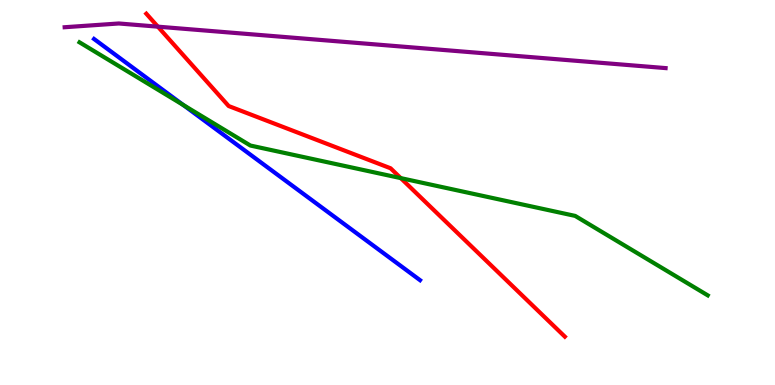[{'lines': ['blue', 'red'], 'intersections': []}, {'lines': ['green', 'red'], 'intersections': [{'x': 5.17, 'y': 5.37}]}, {'lines': ['purple', 'red'], 'intersections': [{'x': 2.04, 'y': 9.31}]}, {'lines': ['blue', 'green'], 'intersections': [{'x': 2.36, 'y': 7.27}]}, {'lines': ['blue', 'purple'], 'intersections': []}, {'lines': ['green', 'purple'], 'intersections': []}]